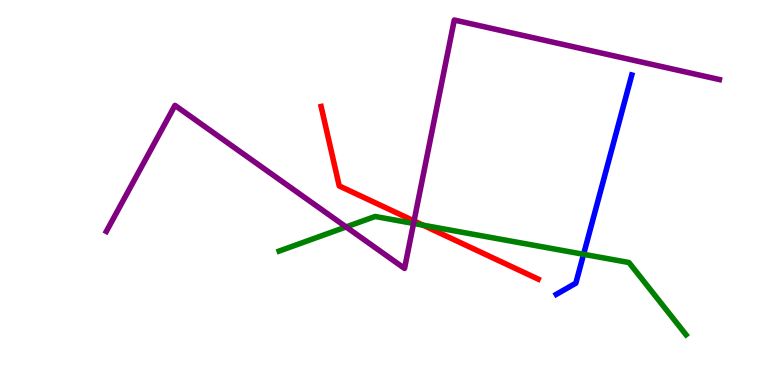[{'lines': ['blue', 'red'], 'intersections': []}, {'lines': ['green', 'red'], 'intersections': [{'x': 5.46, 'y': 4.15}]}, {'lines': ['purple', 'red'], 'intersections': [{'x': 5.34, 'y': 4.26}]}, {'lines': ['blue', 'green'], 'intersections': [{'x': 7.53, 'y': 3.39}]}, {'lines': ['blue', 'purple'], 'intersections': []}, {'lines': ['green', 'purple'], 'intersections': [{'x': 4.47, 'y': 4.11}, {'x': 5.34, 'y': 4.2}]}]